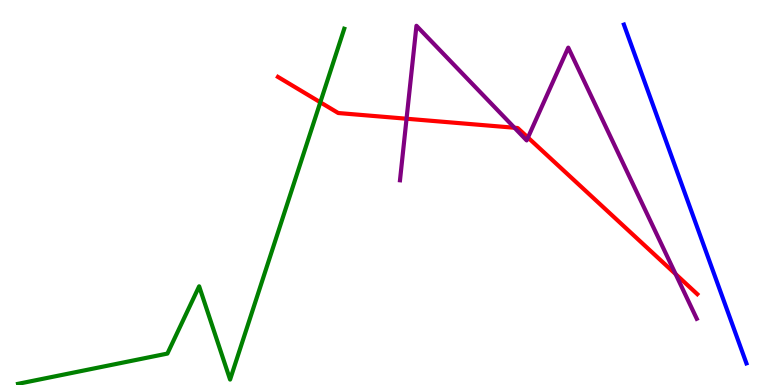[{'lines': ['blue', 'red'], 'intersections': []}, {'lines': ['green', 'red'], 'intersections': [{'x': 4.13, 'y': 7.34}]}, {'lines': ['purple', 'red'], 'intersections': [{'x': 5.25, 'y': 6.92}, {'x': 6.64, 'y': 6.68}, {'x': 6.81, 'y': 6.43}, {'x': 8.72, 'y': 2.88}]}, {'lines': ['blue', 'green'], 'intersections': []}, {'lines': ['blue', 'purple'], 'intersections': []}, {'lines': ['green', 'purple'], 'intersections': []}]